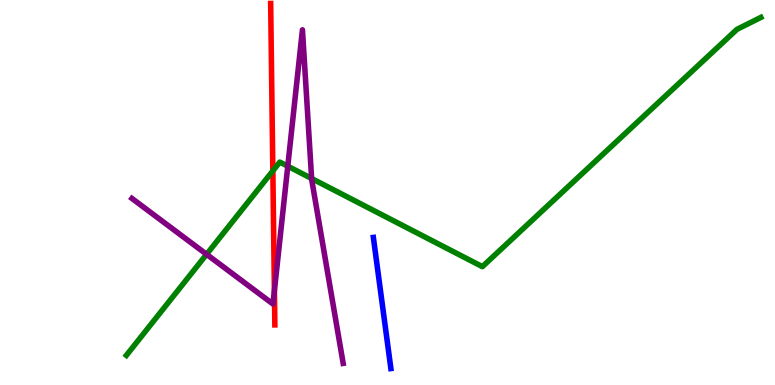[{'lines': ['blue', 'red'], 'intersections': []}, {'lines': ['green', 'red'], 'intersections': [{'x': 3.52, 'y': 5.56}]}, {'lines': ['purple', 'red'], 'intersections': [{'x': 3.54, 'y': 2.45}]}, {'lines': ['blue', 'green'], 'intersections': []}, {'lines': ['blue', 'purple'], 'intersections': []}, {'lines': ['green', 'purple'], 'intersections': [{'x': 2.67, 'y': 3.39}, {'x': 3.71, 'y': 5.68}, {'x': 4.02, 'y': 5.36}]}]